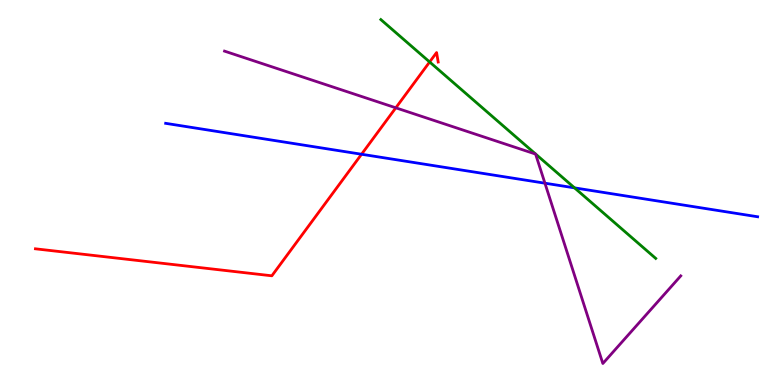[{'lines': ['blue', 'red'], 'intersections': [{'x': 4.67, 'y': 5.99}]}, {'lines': ['green', 'red'], 'intersections': [{'x': 5.54, 'y': 8.39}]}, {'lines': ['purple', 'red'], 'intersections': [{'x': 5.11, 'y': 7.2}]}, {'lines': ['blue', 'green'], 'intersections': [{'x': 7.41, 'y': 5.12}]}, {'lines': ['blue', 'purple'], 'intersections': [{'x': 7.03, 'y': 5.24}]}, {'lines': ['green', 'purple'], 'intersections': []}]